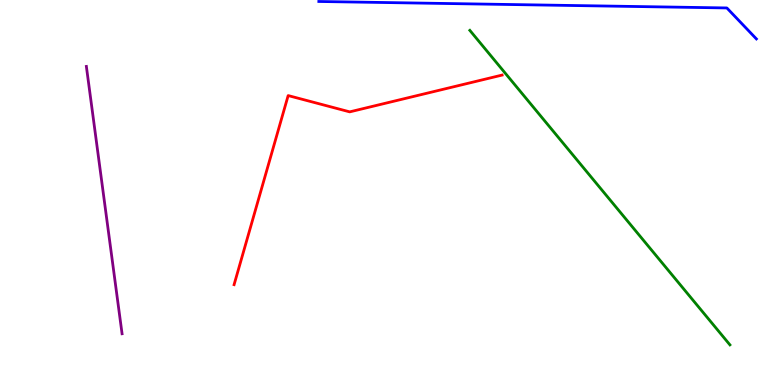[{'lines': ['blue', 'red'], 'intersections': []}, {'lines': ['green', 'red'], 'intersections': []}, {'lines': ['purple', 'red'], 'intersections': []}, {'lines': ['blue', 'green'], 'intersections': []}, {'lines': ['blue', 'purple'], 'intersections': []}, {'lines': ['green', 'purple'], 'intersections': []}]